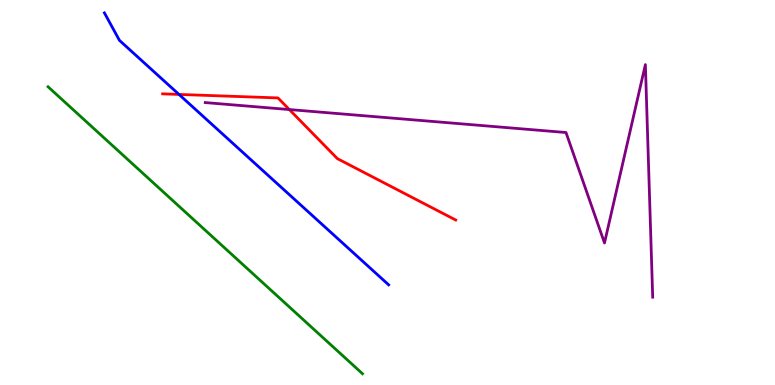[{'lines': ['blue', 'red'], 'intersections': [{'x': 2.31, 'y': 7.55}]}, {'lines': ['green', 'red'], 'intersections': []}, {'lines': ['purple', 'red'], 'intersections': [{'x': 3.73, 'y': 7.15}]}, {'lines': ['blue', 'green'], 'intersections': []}, {'lines': ['blue', 'purple'], 'intersections': []}, {'lines': ['green', 'purple'], 'intersections': []}]